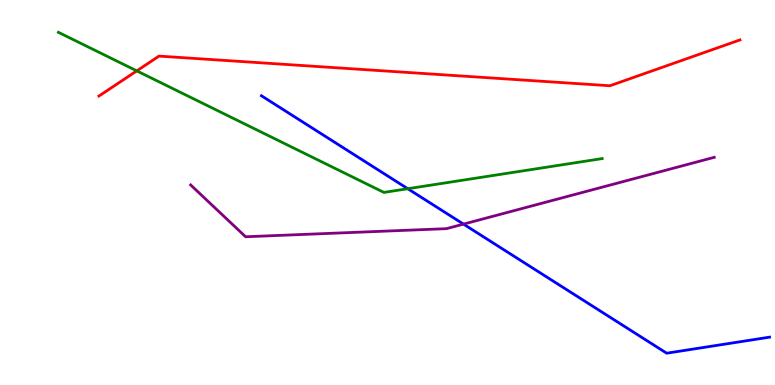[{'lines': ['blue', 'red'], 'intersections': []}, {'lines': ['green', 'red'], 'intersections': [{'x': 1.76, 'y': 8.16}]}, {'lines': ['purple', 'red'], 'intersections': []}, {'lines': ['blue', 'green'], 'intersections': [{'x': 5.26, 'y': 5.1}]}, {'lines': ['blue', 'purple'], 'intersections': [{'x': 5.98, 'y': 4.18}]}, {'lines': ['green', 'purple'], 'intersections': []}]